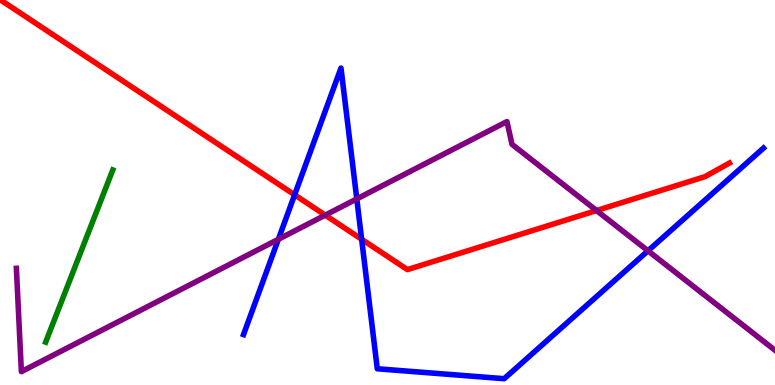[{'lines': ['blue', 'red'], 'intersections': [{'x': 3.8, 'y': 4.94}, {'x': 4.67, 'y': 3.79}]}, {'lines': ['green', 'red'], 'intersections': []}, {'lines': ['purple', 'red'], 'intersections': [{'x': 4.2, 'y': 4.41}, {'x': 7.7, 'y': 4.53}]}, {'lines': ['blue', 'green'], 'intersections': []}, {'lines': ['blue', 'purple'], 'intersections': [{'x': 3.59, 'y': 3.78}, {'x': 4.6, 'y': 4.83}, {'x': 8.36, 'y': 3.49}]}, {'lines': ['green', 'purple'], 'intersections': []}]